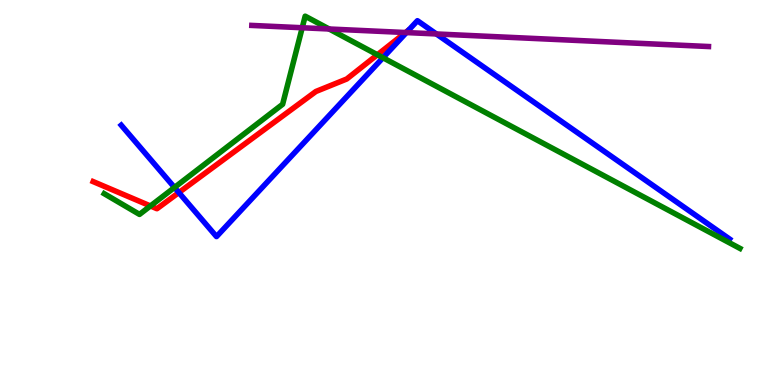[{'lines': ['blue', 'red'], 'intersections': [{'x': 2.31, 'y': 5.0}]}, {'lines': ['green', 'red'], 'intersections': [{'x': 1.94, 'y': 4.65}, {'x': 4.87, 'y': 8.58}]}, {'lines': ['purple', 'red'], 'intersections': [{'x': 5.23, 'y': 9.16}]}, {'lines': ['blue', 'green'], 'intersections': [{'x': 2.25, 'y': 5.13}, {'x': 4.94, 'y': 8.5}]}, {'lines': ['blue', 'purple'], 'intersections': [{'x': 5.24, 'y': 9.15}, {'x': 5.63, 'y': 9.12}]}, {'lines': ['green', 'purple'], 'intersections': [{'x': 3.9, 'y': 9.28}, {'x': 4.25, 'y': 9.25}]}]